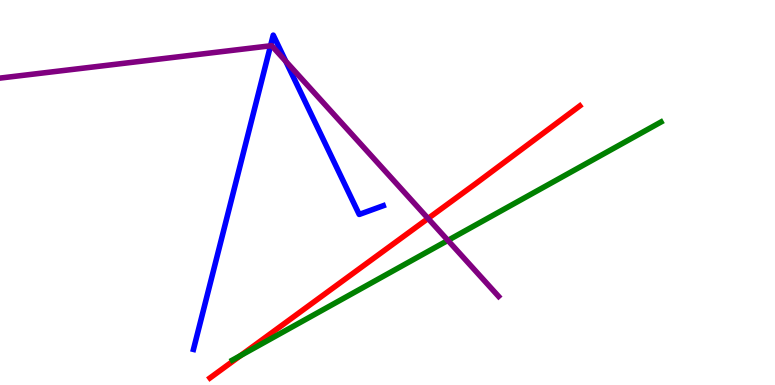[{'lines': ['blue', 'red'], 'intersections': []}, {'lines': ['green', 'red'], 'intersections': [{'x': 3.1, 'y': 0.765}]}, {'lines': ['purple', 'red'], 'intersections': [{'x': 5.52, 'y': 4.33}]}, {'lines': ['blue', 'green'], 'intersections': []}, {'lines': ['blue', 'purple'], 'intersections': [{'x': 3.49, 'y': 8.81}, {'x': 3.69, 'y': 8.41}]}, {'lines': ['green', 'purple'], 'intersections': [{'x': 5.78, 'y': 3.76}]}]